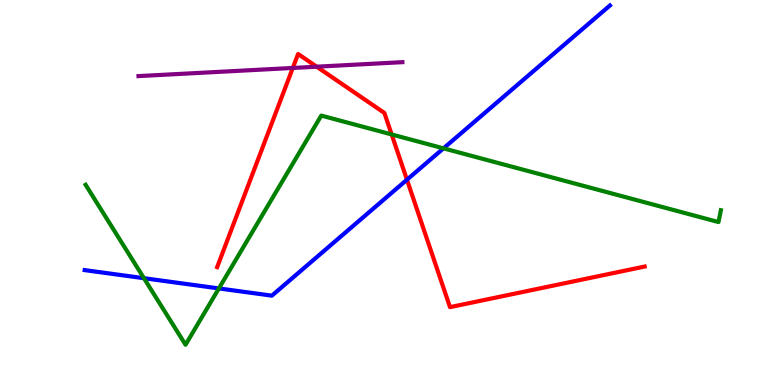[{'lines': ['blue', 'red'], 'intersections': [{'x': 5.25, 'y': 5.33}]}, {'lines': ['green', 'red'], 'intersections': [{'x': 5.05, 'y': 6.51}]}, {'lines': ['purple', 'red'], 'intersections': [{'x': 3.78, 'y': 8.23}, {'x': 4.09, 'y': 8.27}]}, {'lines': ['blue', 'green'], 'intersections': [{'x': 1.86, 'y': 2.77}, {'x': 2.82, 'y': 2.51}, {'x': 5.72, 'y': 6.15}]}, {'lines': ['blue', 'purple'], 'intersections': []}, {'lines': ['green', 'purple'], 'intersections': []}]